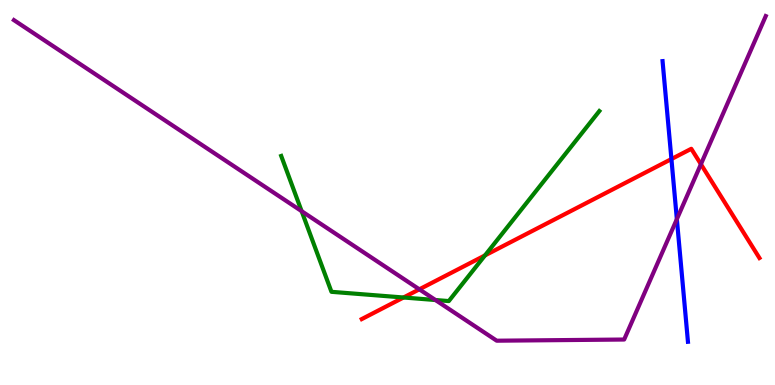[{'lines': ['blue', 'red'], 'intersections': [{'x': 8.66, 'y': 5.87}]}, {'lines': ['green', 'red'], 'intersections': [{'x': 5.21, 'y': 2.27}, {'x': 6.26, 'y': 3.37}]}, {'lines': ['purple', 'red'], 'intersections': [{'x': 5.41, 'y': 2.49}, {'x': 9.04, 'y': 5.73}]}, {'lines': ['blue', 'green'], 'intersections': []}, {'lines': ['blue', 'purple'], 'intersections': [{'x': 8.73, 'y': 4.31}]}, {'lines': ['green', 'purple'], 'intersections': [{'x': 3.89, 'y': 4.52}, {'x': 5.62, 'y': 2.21}]}]